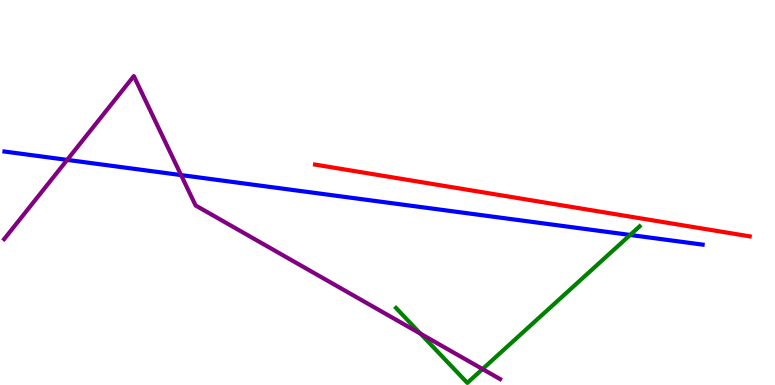[{'lines': ['blue', 'red'], 'intersections': []}, {'lines': ['green', 'red'], 'intersections': []}, {'lines': ['purple', 'red'], 'intersections': []}, {'lines': ['blue', 'green'], 'intersections': [{'x': 8.13, 'y': 3.9}]}, {'lines': ['blue', 'purple'], 'intersections': [{'x': 0.867, 'y': 5.85}, {'x': 2.34, 'y': 5.45}]}, {'lines': ['green', 'purple'], 'intersections': [{'x': 5.43, 'y': 1.33}, {'x': 6.23, 'y': 0.414}]}]